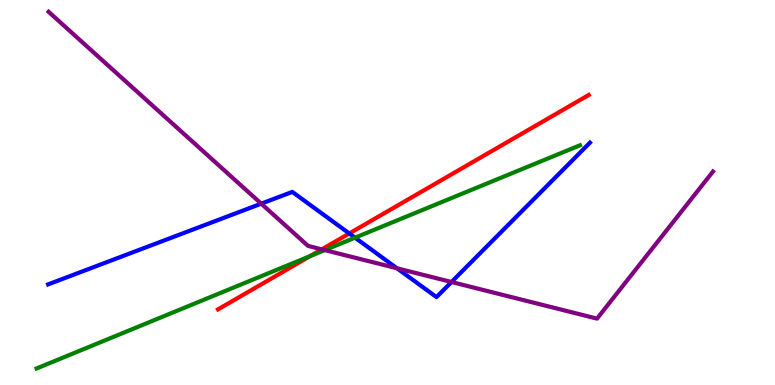[{'lines': ['blue', 'red'], 'intersections': [{'x': 4.51, 'y': 3.94}]}, {'lines': ['green', 'red'], 'intersections': [{'x': 4.0, 'y': 3.35}]}, {'lines': ['purple', 'red'], 'intersections': [{'x': 4.15, 'y': 3.52}]}, {'lines': ['blue', 'green'], 'intersections': [{'x': 4.58, 'y': 3.83}]}, {'lines': ['blue', 'purple'], 'intersections': [{'x': 3.37, 'y': 4.71}, {'x': 5.12, 'y': 3.03}, {'x': 5.83, 'y': 2.68}]}, {'lines': ['green', 'purple'], 'intersections': [{'x': 4.19, 'y': 3.5}]}]